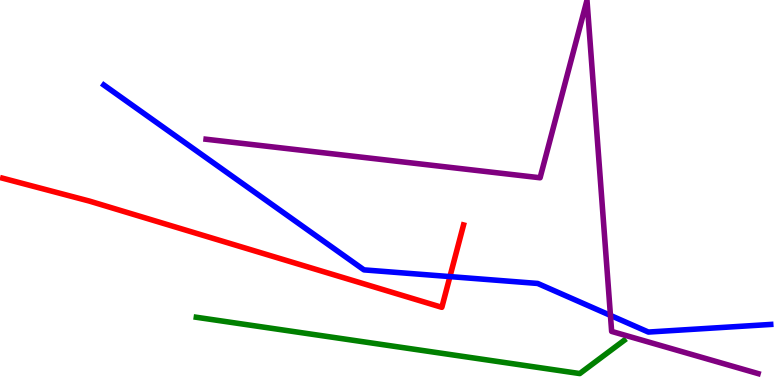[{'lines': ['blue', 'red'], 'intersections': [{'x': 5.81, 'y': 2.82}]}, {'lines': ['green', 'red'], 'intersections': []}, {'lines': ['purple', 'red'], 'intersections': []}, {'lines': ['blue', 'green'], 'intersections': []}, {'lines': ['blue', 'purple'], 'intersections': [{'x': 7.88, 'y': 1.81}]}, {'lines': ['green', 'purple'], 'intersections': []}]